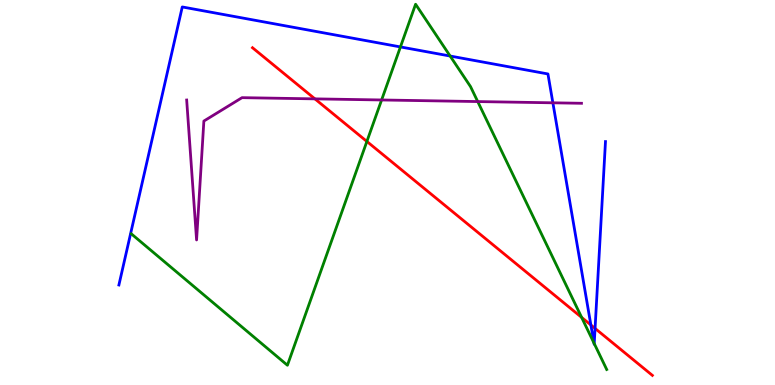[{'lines': ['blue', 'red'], 'intersections': [{'x': 7.62, 'y': 1.56}, {'x': 7.68, 'y': 1.47}]}, {'lines': ['green', 'red'], 'intersections': [{'x': 4.73, 'y': 6.33}, {'x': 7.51, 'y': 1.76}]}, {'lines': ['purple', 'red'], 'intersections': [{'x': 4.06, 'y': 7.43}]}, {'lines': ['blue', 'green'], 'intersections': [{'x': 5.17, 'y': 8.78}, {'x': 5.81, 'y': 8.54}, {'x': 7.66, 'y': 1.09}, {'x': 7.67, 'y': 1.08}]}, {'lines': ['blue', 'purple'], 'intersections': [{'x': 7.13, 'y': 7.33}]}, {'lines': ['green', 'purple'], 'intersections': [{'x': 4.92, 'y': 7.4}, {'x': 6.16, 'y': 7.36}]}]